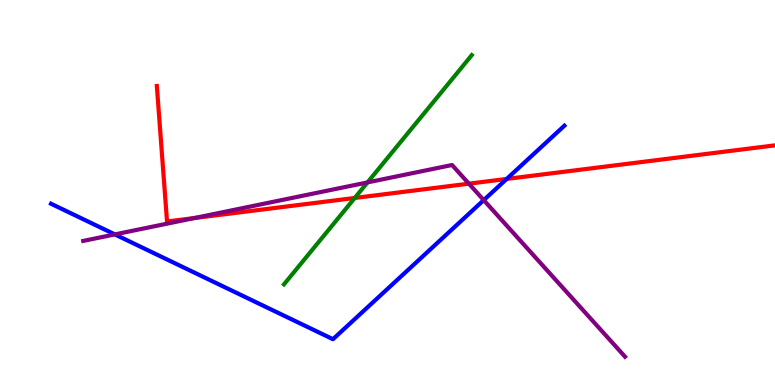[{'lines': ['blue', 'red'], 'intersections': [{'x': 6.54, 'y': 5.35}]}, {'lines': ['green', 'red'], 'intersections': [{'x': 4.58, 'y': 4.86}]}, {'lines': ['purple', 'red'], 'intersections': [{'x': 2.51, 'y': 4.34}, {'x': 6.05, 'y': 5.23}]}, {'lines': ['blue', 'green'], 'intersections': []}, {'lines': ['blue', 'purple'], 'intersections': [{'x': 1.48, 'y': 3.91}, {'x': 6.24, 'y': 4.8}]}, {'lines': ['green', 'purple'], 'intersections': [{'x': 4.74, 'y': 5.26}]}]